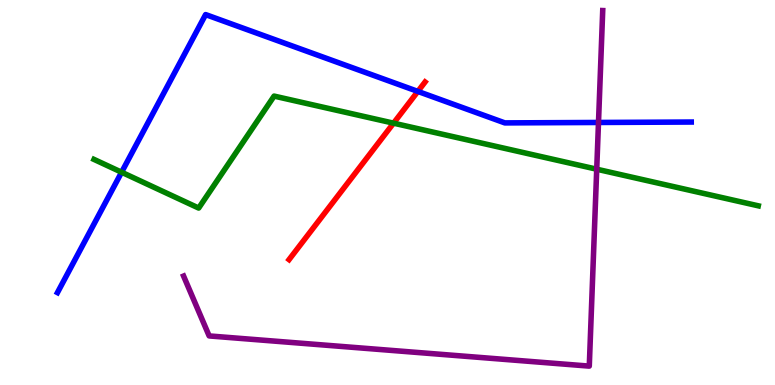[{'lines': ['blue', 'red'], 'intersections': [{'x': 5.39, 'y': 7.63}]}, {'lines': ['green', 'red'], 'intersections': [{'x': 5.08, 'y': 6.8}]}, {'lines': ['purple', 'red'], 'intersections': []}, {'lines': ['blue', 'green'], 'intersections': [{'x': 1.57, 'y': 5.53}]}, {'lines': ['blue', 'purple'], 'intersections': [{'x': 7.72, 'y': 6.82}]}, {'lines': ['green', 'purple'], 'intersections': [{'x': 7.7, 'y': 5.61}]}]